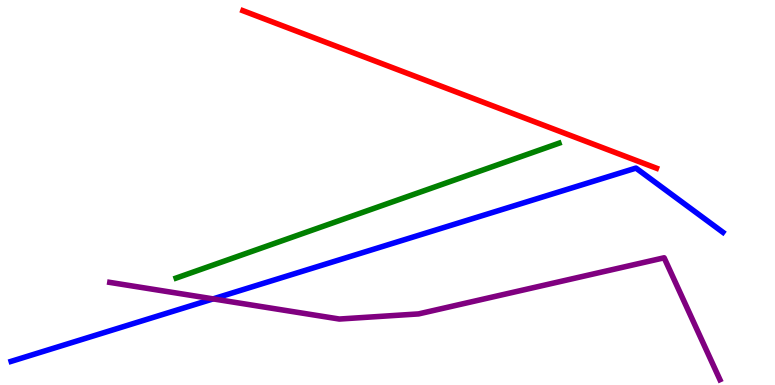[{'lines': ['blue', 'red'], 'intersections': []}, {'lines': ['green', 'red'], 'intersections': []}, {'lines': ['purple', 'red'], 'intersections': []}, {'lines': ['blue', 'green'], 'intersections': []}, {'lines': ['blue', 'purple'], 'intersections': [{'x': 2.75, 'y': 2.24}]}, {'lines': ['green', 'purple'], 'intersections': []}]